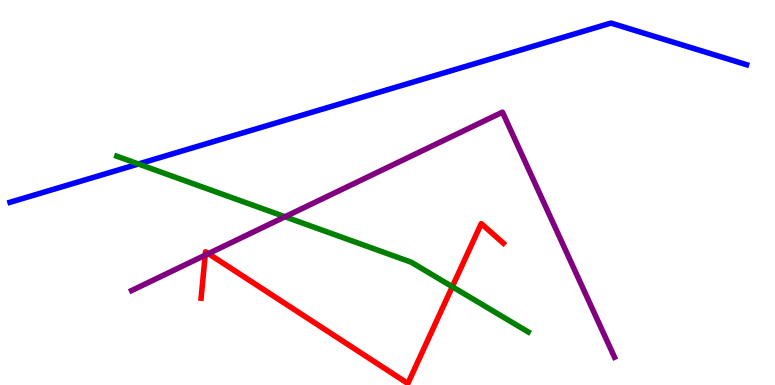[{'lines': ['blue', 'red'], 'intersections': []}, {'lines': ['green', 'red'], 'intersections': [{'x': 5.84, 'y': 2.55}]}, {'lines': ['purple', 'red'], 'intersections': [{'x': 2.65, 'y': 3.37}, {'x': 2.69, 'y': 3.41}]}, {'lines': ['blue', 'green'], 'intersections': [{'x': 1.79, 'y': 5.74}]}, {'lines': ['blue', 'purple'], 'intersections': []}, {'lines': ['green', 'purple'], 'intersections': [{'x': 3.68, 'y': 4.37}]}]